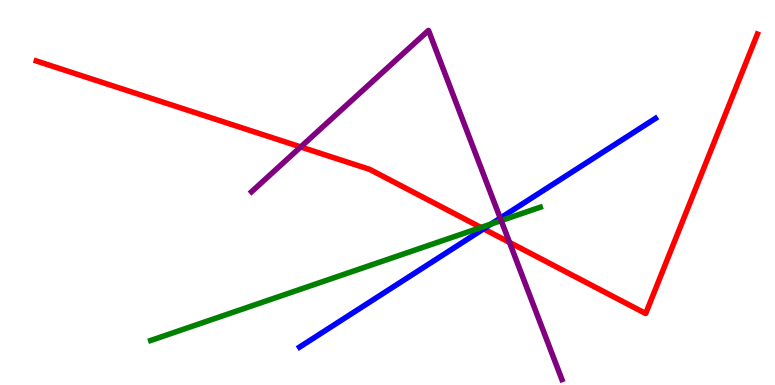[{'lines': ['blue', 'red'], 'intersections': [{'x': 6.24, 'y': 4.06}]}, {'lines': ['green', 'red'], 'intersections': [{'x': 6.21, 'y': 4.09}]}, {'lines': ['purple', 'red'], 'intersections': [{'x': 3.88, 'y': 6.18}, {'x': 6.57, 'y': 3.7}]}, {'lines': ['blue', 'green'], 'intersections': [{'x': 6.34, 'y': 4.18}]}, {'lines': ['blue', 'purple'], 'intersections': [{'x': 6.45, 'y': 4.33}]}, {'lines': ['green', 'purple'], 'intersections': [{'x': 6.47, 'y': 4.27}]}]